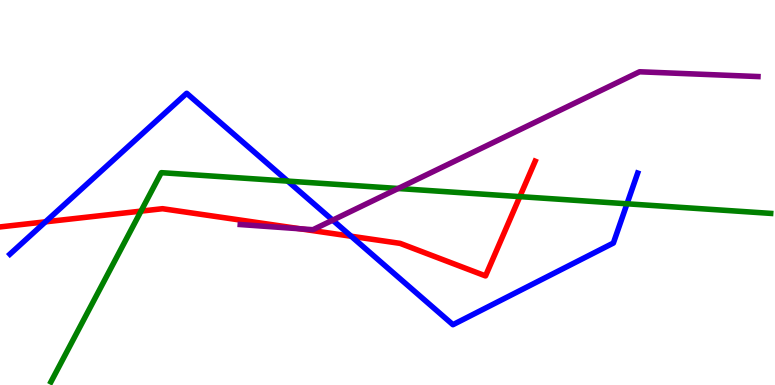[{'lines': ['blue', 'red'], 'intersections': [{'x': 0.586, 'y': 4.24}, {'x': 4.53, 'y': 3.86}]}, {'lines': ['green', 'red'], 'intersections': [{'x': 1.82, 'y': 4.52}, {'x': 6.71, 'y': 4.89}]}, {'lines': ['purple', 'red'], 'intersections': [{'x': 3.88, 'y': 4.06}]}, {'lines': ['blue', 'green'], 'intersections': [{'x': 3.71, 'y': 5.3}, {'x': 8.09, 'y': 4.71}]}, {'lines': ['blue', 'purple'], 'intersections': [{'x': 4.29, 'y': 4.28}]}, {'lines': ['green', 'purple'], 'intersections': [{'x': 5.14, 'y': 5.1}]}]